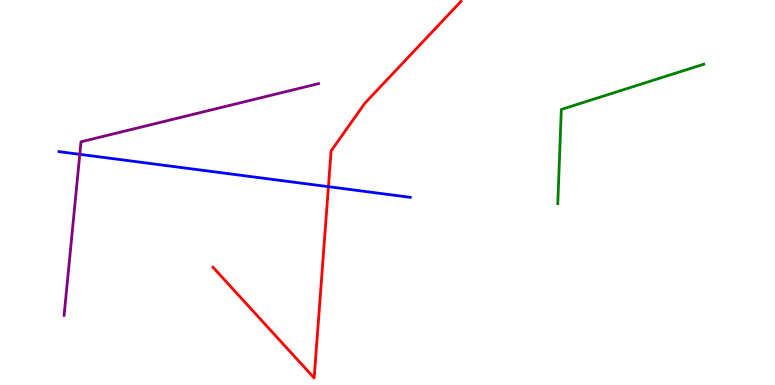[{'lines': ['blue', 'red'], 'intersections': [{'x': 4.24, 'y': 5.15}]}, {'lines': ['green', 'red'], 'intersections': []}, {'lines': ['purple', 'red'], 'intersections': []}, {'lines': ['blue', 'green'], 'intersections': []}, {'lines': ['blue', 'purple'], 'intersections': [{'x': 1.03, 'y': 5.99}]}, {'lines': ['green', 'purple'], 'intersections': []}]